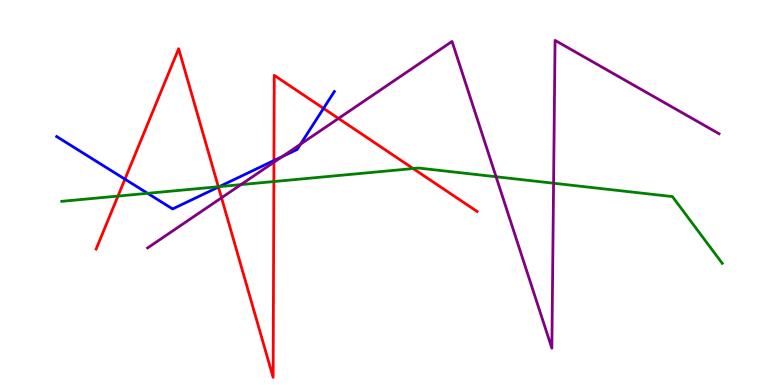[{'lines': ['blue', 'red'], 'intersections': [{'x': 1.61, 'y': 5.35}, {'x': 2.82, 'y': 5.14}, {'x': 3.53, 'y': 5.83}, {'x': 4.17, 'y': 7.18}]}, {'lines': ['green', 'red'], 'intersections': [{'x': 1.52, 'y': 4.91}, {'x': 2.82, 'y': 5.15}, {'x': 3.53, 'y': 5.28}, {'x': 5.33, 'y': 5.62}]}, {'lines': ['purple', 'red'], 'intersections': [{'x': 2.86, 'y': 4.86}, {'x': 3.53, 'y': 5.79}, {'x': 4.37, 'y': 6.92}]}, {'lines': ['blue', 'green'], 'intersections': [{'x': 1.9, 'y': 4.98}, {'x': 2.83, 'y': 5.15}]}, {'lines': ['blue', 'purple'], 'intersections': [{'x': 3.64, 'y': 5.93}, {'x': 3.88, 'y': 6.25}]}, {'lines': ['green', 'purple'], 'intersections': [{'x': 3.11, 'y': 5.2}, {'x': 6.4, 'y': 5.41}, {'x': 7.14, 'y': 5.24}]}]